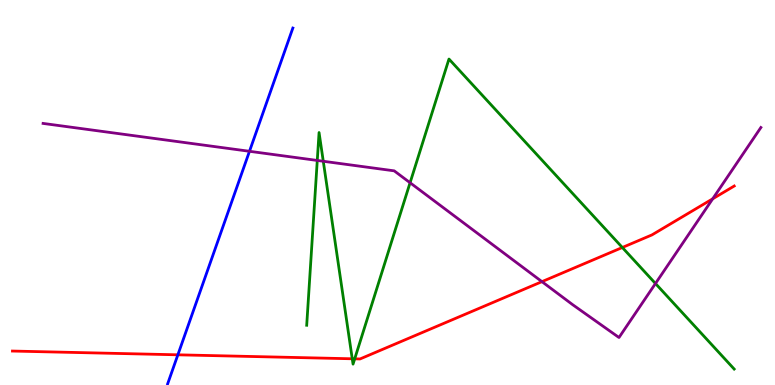[{'lines': ['blue', 'red'], 'intersections': [{'x': 2.3, 'y': 0.784}]}, {'lines': ['green', 'red'], 'intersections': [{'x': 4.55, 'y': 0.681}, {'x': 4.58, 'y': 0.679}, {'x': 8.03, 'y': 3.57}]}, {'lines': ['purple', 'red'], 'intersections': [{'x': 6.99, 'y': 2.68}, {'x': 9.2, 'y': 4.84}]}, {'lines': ['blue', 'green'], 'intersections': []}, {'lines': ['blue', 'purple'], 'intersections': [{'x': 3.22, 'y': 6.07}]}, {'lines': ['green', 'purple'], 'intersections': [{'x': 4.09, 'y': 5.83}, {'x': 4.17, 'y': 5.81}, {'x': 5.29, 'y': 5.25}, {'x': 8.46, 'y': 2.64}]}]